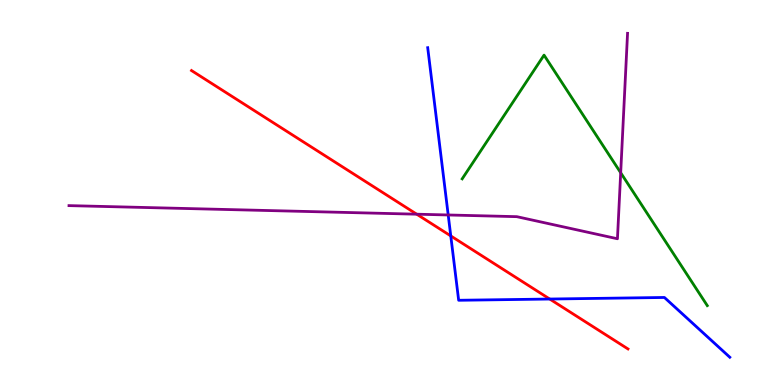[{'lines': ['blue', 'red'], 'intersections': [{'x': 5.82, 'y': 3.87}, {'x': 7.09, 'y': 2.23}]}, {'lines': ['green', 'red'], 'intersections': []}, {'lines': ['purple', 'red'], 'intersections': [{'x': 5.38, 'y': 4.44}]}, {'lines': ['blue', 'green'], 'intersections': []}, {'lines': ['blue', 'purple'], 'intersections': [{'x': 5.78, 'y': 4.42}]}, {'lines': ['green', 'purple'], 'intersections': [{'x': 8.01, 'y': 5.51}]}]